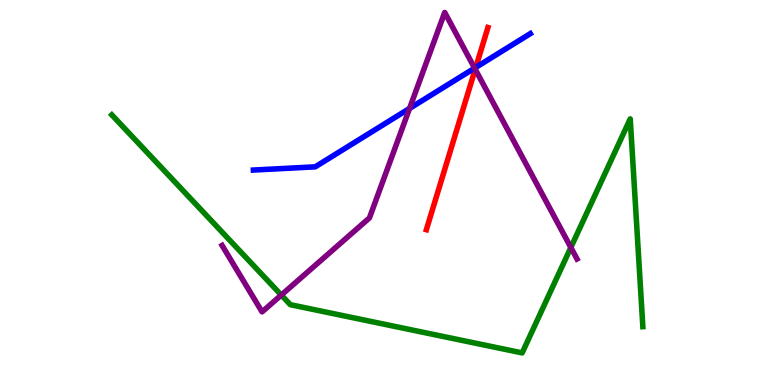[{'lines': ['blue', 'red'], 'intersections': [{'x': 6.14, 'y': 8.25}]}, {'lines': ['green', 'red'], 'intersections': []}, {'lines': ['purple', 'red'], 'intersections': [{'x': 6.13, 'y': 8.2}]}, {'lines': ['blue', 'green'], 'intersections': []}, {'lines': ['blue', 'purple'], 'intersections': [{'x': 5.28, 'y': 7.18}, {'x': 6.12, 'y': 8.23}]}, {'lines': ['green', 'purple'], 'intersections': [{'x': 3.63, 'y': 2.34}, {'x': 7.37, 'y': 3.57}]}]